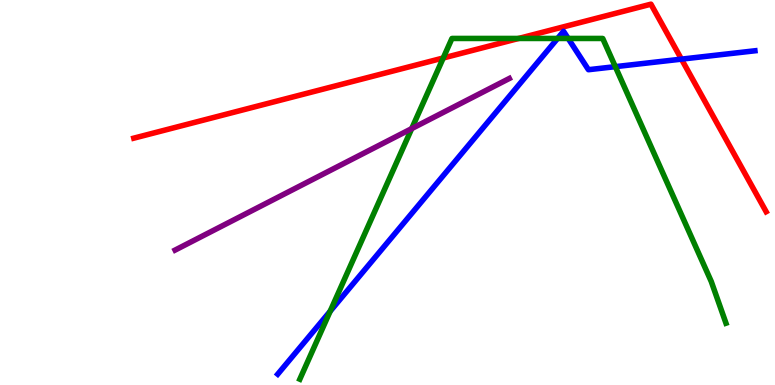[{'lines': ['blue', 'red'], 'intersections': [{'x': 8.79, 'y': 8.46}]}, {'lines': ['green', 'red'], 'intersections': [{'x': 5.72, 'y': 8.49}, {'x': 6.69, 'y': 9.0}]}, {'lines': ['purple', 'red'], 'intersections': []}, {'lines': ['blue', 'green'], 'intersections': [{'x': 4.26, 'y': 1.91}, {'x': 7.19, 'y': 9.0}, {'x': 7.33, 'y': 9.0}, {'x': 7.94, 'y': 8.27}]}, {'lines': ['blue', 'purple'], 'intersections': []}, {'lines': ['green', 'purple'], 'intersections': [{'x': 5.31, 'y': 6.66}]}]